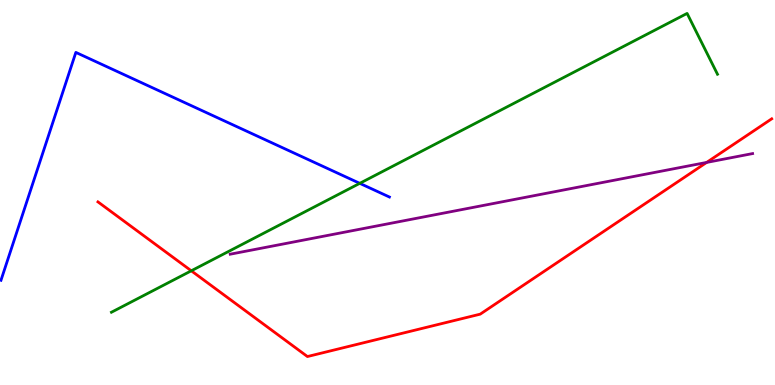[{'lines': ['blue', 'red'], 'intersections': []}, {'lines': ['green', 'red'], 'intersections': [{'x': 2.47, 'y': 2.97}]}, {'lines': ['purple', 'red'], 'intersections': [{'x': 9.12, 'y': 5.78}]}, {'lines': ['blue', 'green'], 'intersections': [{'x': 4.64, 'y': 5.24}]}, {'lines': ['blue', 'purple'], 'intersections': []}, {'lines': ['green', 'purple'], 'intersections': []}]